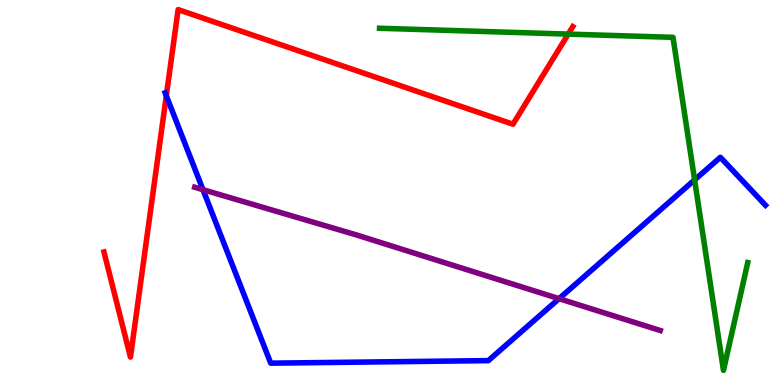[{'lines': ['blue', 'red'], 'intersections': [{'x': 2.15, 'y': 7.51}]}, {'lines': ['green', 'red'], 'intersections': [{'x': 7.33, 'y': 9.11}]}, {'lines': ['purple', 'red'], 'intersections': []}, {'lines': ['blue', 'green'], 'intersections': [{'x': 8.96, 'y': 5.33}]}, {'lines': ['blue', 'purple'], 'intersections': [{'x': 2.62, 'y': 5.07}, {'x': 7.21, 'y': 2.24}]}, {'lines': ['green', 'purple'], 'intersections': []}]